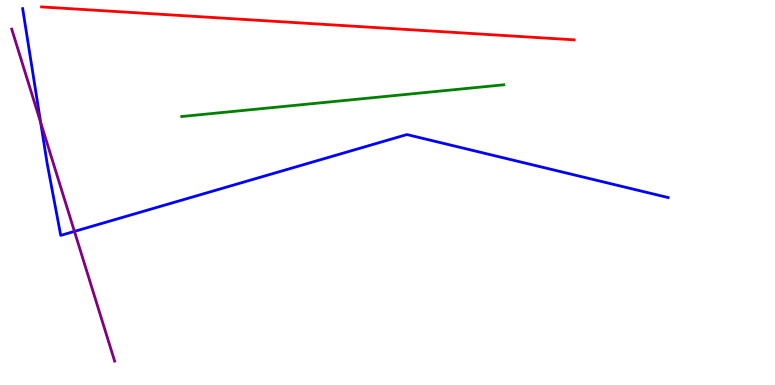[{'lines': ['blue', 'red'], 'intersections': []}, {'lines': ['green', 'red'], 'intersections': []}, {'lines': ['purple', 'red'], 'intersections': []}, {'lines': ['blue', 'green'], 'intersections': []}, {'lines': ['blue', 'purple'], 'intersections': [{'x': 0.525, 'y': 6.82}, {'x': 0.96, 'y': 3.99}]}, {'lines': ['green', 'purple'], 'intersections': []}]